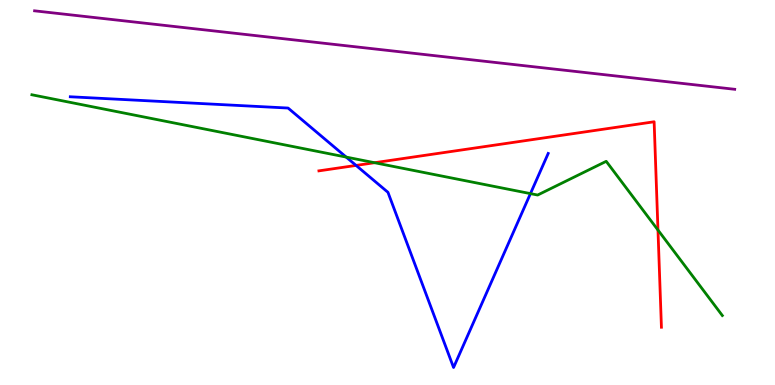[{'lines': ['blue', 'red'], 'intersections': [{'x': 4.59, 'y': 5.7}]}, {'lines': ['green', 'red'], 'intersections': [{'x': 4.83, 'y': 5.77}, {'x': 8.49, 'y': 4.02}]}, {'lines': ['purple', 'red'], 'intersections': []}, {'lines': ['blue', 'green'], 'intersections': [{'x': 4.47, 'y': 5.92}, {'x': 6.84, 'y': 4.97}]}, {'lines': ['blue', 'purple'], 'intersections': []}, {'lines': ['green', 'purple'], 'intersections': []}]